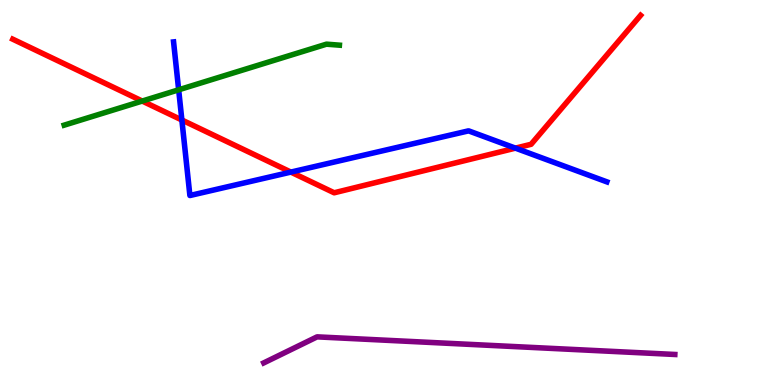[{'lines': ['blue', 'red'], 'intersections': [{'x': 2.35, 'y': 6.88}, {'x': 3.75, 'y': 5.53}, {'x': 6.65, 'y': 6.15}]}, {'lines': ['green', 'red'], 'intersections': [{'x': 1.84, 'y': 7.38}]}, {'lines': ['purple', 'red'], 'intersections': []}, {'lines': ['blue', 'green'], 'intersections': [{'x': 2.31, 'y': 7.67}]}, {'lines': ['blue', 'purple'], 'intersections': []}, {'lines': ['green', 'purple'], 'intersections': []}]